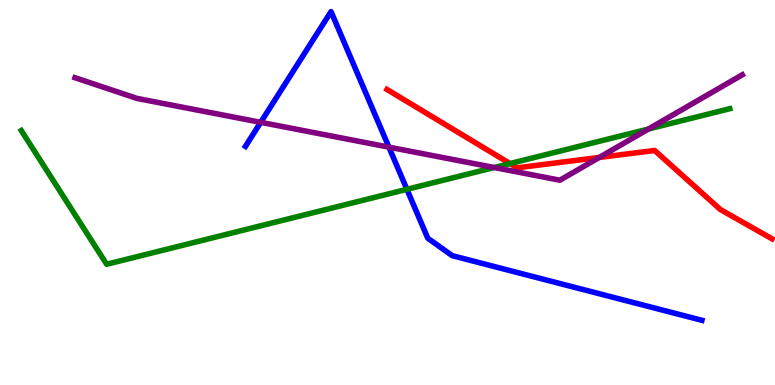[{'lines': ['blue', 'red'], 'intersections': []}, {'lines': ['green', 'red'], 'intersections': [{'x': 6.58, 'y': 5.75}]}, {'lines': ['purple', 'red'], 'intersections': [{'x': 7.73, 'y': 5.91}]}, {'lines': ['blue', 'green'], 'intersections': [{'x': 5.25, 'y': 5.08}]}, {'lines': ['blue', 'purple'], 'intersections': [{'x': 3.36, 'y': 6.82}, {'x': 5.02, 'y': 6.18}]}, {'lines': ['green', 'purple'], 'intersections': [{'x': 6.38, 'y': 5.65}, {'x': 8.37, 'y': 6.65}]}]